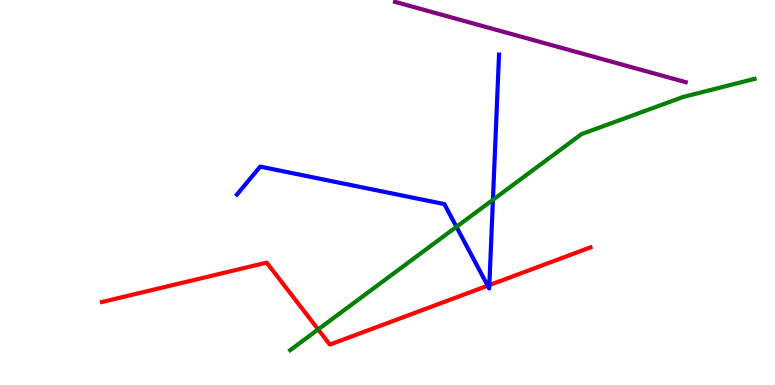[{'lines': ['blue', 'red'], 'intersections': [{'x': 6.29, 'y': 2.58}, {'x': 6.31, 'y': 2.59}]}, {'lines': ['green', 'red'], 'intersections': [{'x': 4.11, 'y': 1.44}]}, {'lines': ['purple', 'red'], 'intersections': []}, {'lines': ['blue', 'green'], 'intersections': [{'x': 5.89, 'y': 4.11}, {'x': 6.36, 'y': 4.81}]}, {'lines': ['blue', 'purple'], 'intersections': []}, {'lines': ['green', 'purple'], 'intersections': []}]